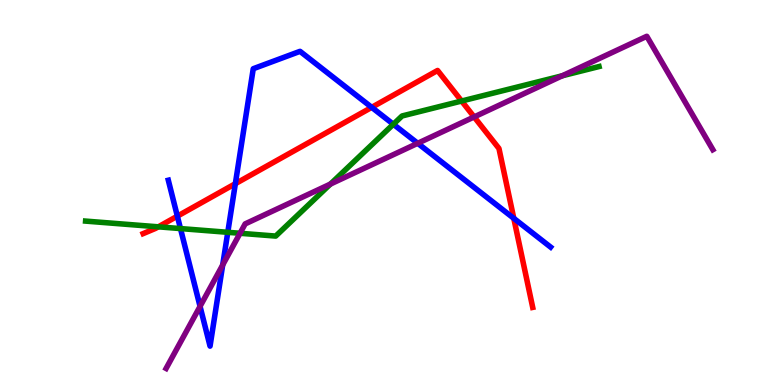[{'lines': ['blue', 'red'], 'intersections': [{'x': 2.29, 'y': 4.39}, {'x': 3.04, 'y': 5.23}, {'x': 4.8, 'y': 7.21}, {'x': 6.63, 'y': 4.33}]}, {'lines': ['green', 'red'], 'intersections': [{'x': 2.04, 'y': 4.11}, {'x': 5.96, 'y': 7.38}]}, {'lines': ['purple', 'red'], 'intersections': [{'x': 6.12, 'y': 6.96}]}, {'lines': ['blue', 'green'], 'intersections': [{'x': 2.33, 'y': 4.06}, {'x': 2.94, 'y': 3.97}, {'x': 5.08, 'y': 6.77}]}, {'lines': ['blue', 'purple'], 'intersections': [{'x': 2.58, 'y': 2.04}, {'x': 2.87, 'y': 3.12}, {'x': 5.39, 'y': 6.28}]}, {'lines': ['green', 'purple'], 'intersections': [{'x': 3.1, 'y': 3.94}, {'x': 4.26, 'y': 5.22}, {'x': 7.26, 'y': 8.03}]}]